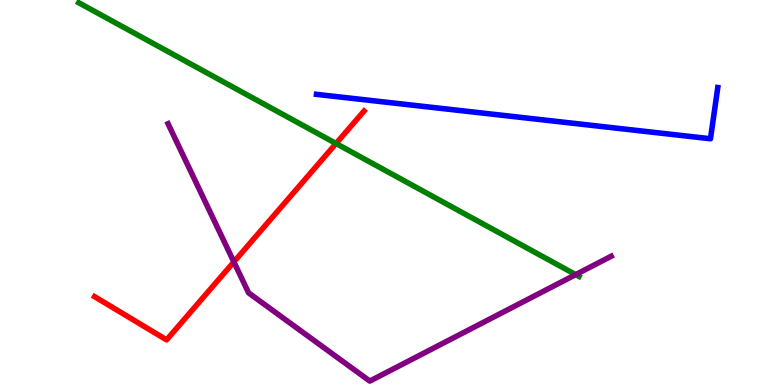[{'lines': ['blue', 'red'], 'intersections': []}, {'lines': ['green', 'red'], 'intersections': [{'x': 4.34, 'y': 6.27}]}, {'lines': ['purple', 'red'], 'intersections': [{'x': 3.02, 'y': 3.2}]}, {'lines': ['blue', 'green'], 'intersections': []}, {'lines': ['blue', 'purple'], 'intersections': []}, {'lines': ['green', 'purple'], 'intersections': [{'x': 7.43, 'y': 2.87}]}]